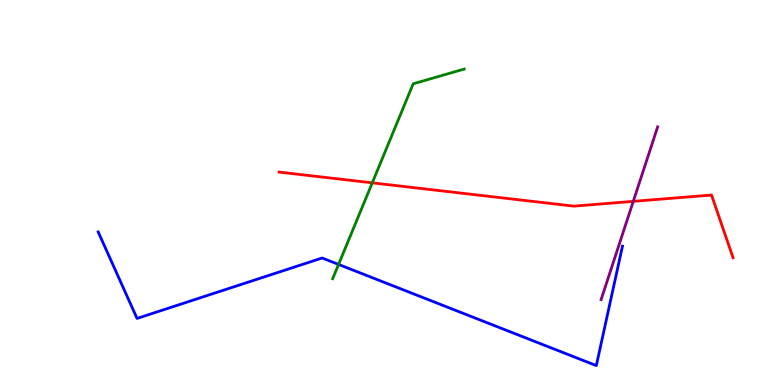[{'lines': ['blue', 'red'], 'intersections': []}, {'lines': ['green', 'red'], 'intersections': [{'x': 4.8, 'y': 5.25}]}, {'lines': ['purple', 'red'], 'intersections': [{'x': 8.17, 'y': 4.77}]}, {'lines': ['blue', 'green'], 'intersections': [{'x': 4.37, 'y': 3.13}]}, {'lines': ['blue', 'purple'], 'intersections': []}, {'lines': ['green', 'purple'], 'intersections': []}]